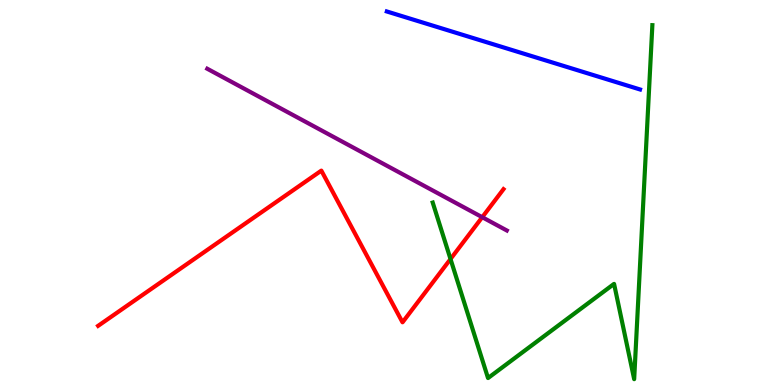[{'lines': ['blue', 'red'], 'intersections': []}, {'lines': ['green', 'red'], 'intersections': [{'x': 5.81, 'y': 3.27}]}, {'lines': ['purple', 'red'], 'intersections': [{'x': 6.22, 'y': 4.36}]}, {'lines': ['blue', 'green'], 'intersections': []}, {'lines': ['blue', 'purple'], 'intersections': []}, {'lines': ['green', 'purple'], 'intersections': []}]